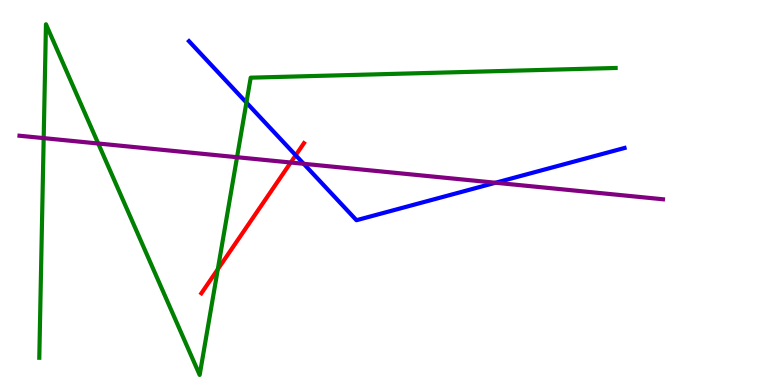[{'lines': ['blue', 'red'], 'intersections': [{'x': 3.82, 'y': 5.97}]}, {'lines': ['green', 'red'], 'intersections': [{'x': 2.81, 'y': 3.01}]}, {'lines': ['purple', 'red'], 'intersections': [{'x': 3.75, 'y': 5.78}]}, {'lines': ['blue', 'green'], 'intersections': [{'x': 3.18, 'y': 7.34}]}, {'lines': ['blue', 'purple'], 'intersections': [{'x': 3.92, 'y': 5.75}, {'x': 6.39, 'y': 5.25}]}, {'lines': ['green', 'purple'], 'intersections': [{'x': 0.564, 'y': 6.41}, {'x': 1.27, 'y': 6.27}, {'x': 3.06, 'y': 5.92}]}]